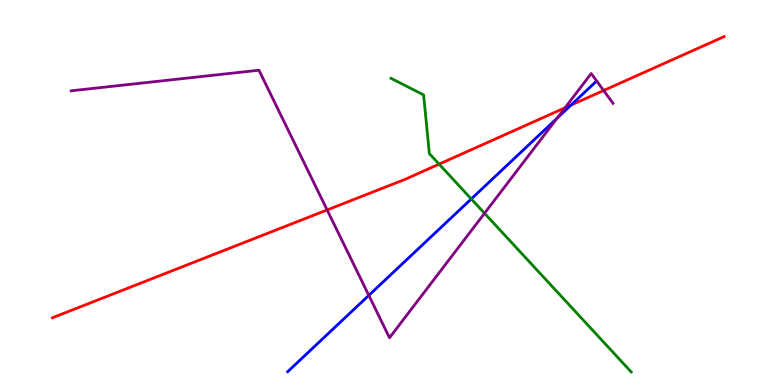[{'lines': ['blue', 'red'], 'intersections': [{'x': 7.37, 'y': 7.27}]}, {'lines': ['green', 'red'], 'intersections': [{'x': 5.67, 'y': 5.74}]}, {'lines': ['purple', 'red'], 'intersections': [{'x': 4.22, 'y': 4.55}, {'x': 7.29, 'y': 7.2}, {'x': 7.79, 'y': 7.65}]}, {'lines': ['blue', 'green'], 'intersections': [{'x': 6.08, 'y': 4.83}]}, {'lines': ['blue', 'purple'], 'intersections': [{'x': 4.76, 'y': 2.33}, {'x': 7.19, 'y': 6.93}]}, {'lines': ['green', 'purple'], 'intersections': [{'x': 6.25, 'y': 4.46}]}]